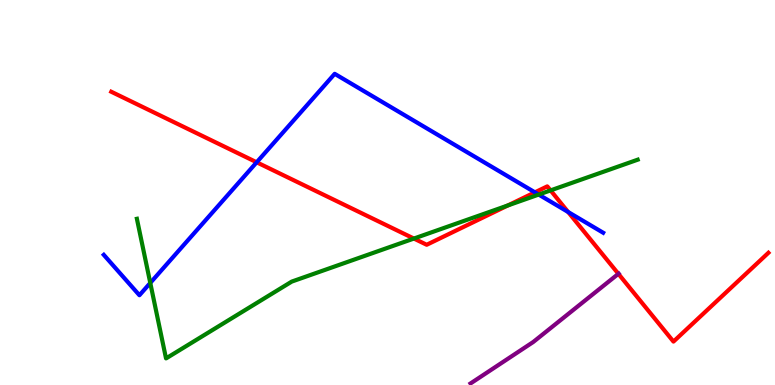[{'lines': ['blue', 'red'], 'intersections': [{'x': 3.31, 'y': 5.78}, {'x': 6.9, 'y': 5.0}, {'x': 7.33, 'y': 4.49}]}, {'lines': ['green', 'red'], 'intersections': [{'x': 5.34, 'y': 3.8}, {'x': 6.55, 'y': 4.66}, {'x': 7.1, 'y': 5.05}]}, {'lines': ['purple', 'red'], 'intersections': [{'x': 7.98, 'y': 2.89}]}, {'lines': ['blue', 'green'], 'intersections': [{'x': 1.94, 'y': 2.65}, {'x': 6.95, 'y': 4.95}]}, {'lines': ['blue', 'purple'], 'intersections': []}, {'lines': ['green', 'purple'], 'intersections': []}]